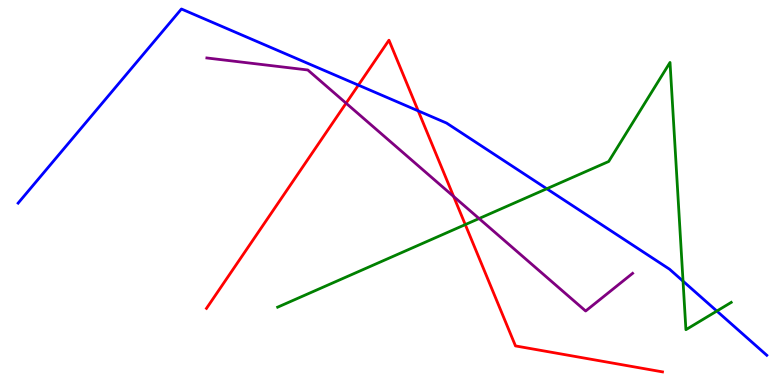[{'lines': ['blue', 'red'], 'intersections': [{'x': 4.62, 'y': 7.79}, {'x': 5.4, 'y': 7.12}]}, {'lines': ['green', 'red'], 'intersections': [{'x': 6.0, 'y': 4.17}]}, {'lines': ['purple', 'red'], 'intersections': [{'x': 4.47, 'y': 7.32}, {'x': 5.85, 'y': 4.9}]}, {'lines': ['blue', 'green'], 'intersections': [{'x': 7.06, 'y': 5.1}, {'x': 8.81, 'y': 2.7}, {'x': 9.25, 'y': 1.92}]}, {'lines': ['blue', 'purple'], 'intersections': []}, {'lines': ['green', 'purple'], 'intersections': [{'x': 6.18, 'y': 4.32}]}]